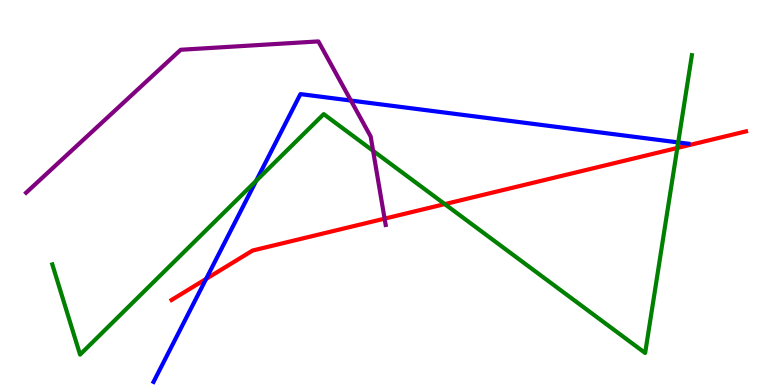[{'lines': ['blue', 'red'], 'intersections': [{'x': 2.66, 'y': 2.76}]}, {'lines': ['green', 'red'], 'intersections': [{'x': 5.74, 'y': 4.7}, {'x': 8.74, 'y': 6.16}]}, {'lines': ['purple', 'red'], 'intersections': [{'x': 4.96, 'y': 4.32}]}, {'lines': ['blue', 'green'], 'intersections': [{'x': 3.31, 'y': 5.3}, {'x': 8.75, 'y': 6.3}]}, {'lines': ['blue', 'purple'], 'intersections': [{'x': 4.53, 'y': 7.39}]}, {'lines': ['green', 'purple'], 'intersections': [{'x': 4.81, 'y': 6.08}]}]